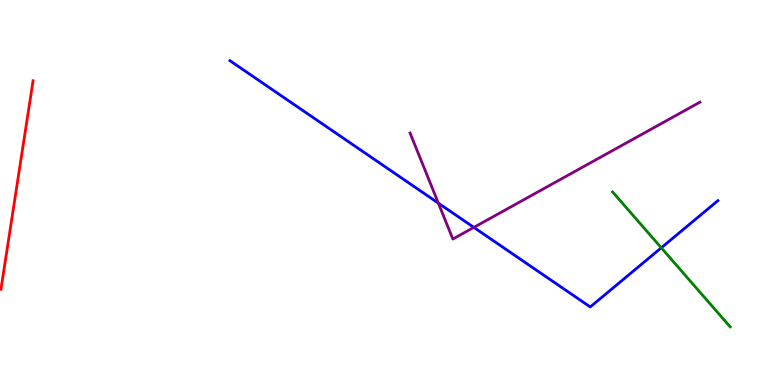[{'lines': ['blue', 'red'], 'intersections': []}, {'lines': ['green', 'red'], 'intersections': []}, {'lines': ['purple', 'red'], 'intersections': []}, {'lines': ['blue', 'green'], 'intersections': [{'x': 8.53, 'y': 3.56}]}, {'lines': ['blue', 'purple'], 'intersections': [{'x': 5.66, 'y': 4.72}, {'x': 6.11, 'y': 4.09}]}, {'lines': ['green', 'purple'], 'intersections': []}]